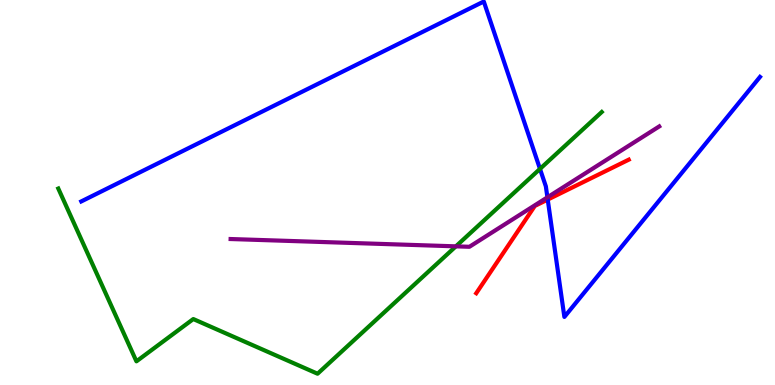[{'lines': ['blue', 'red'], 'intersections': [{'x': 7.07, 'y': 4.82}]}, {'lines': ['green', 'red'], 'intersections': []}, {'lines': ['purple', 'red'], 'intersections': []}, {'lines': ['blue', 'green'], 'intersections': [{'x': 6.97, 'y': 5.61}]}, {'lines': ['blue', 'purple'], 'intersections': [{'x': 7.06, 'y': 4.87}]}, {'lines': ['green', 'purple'], 'intersections': [{'x': 5.88, 'y': 3.6}]}]